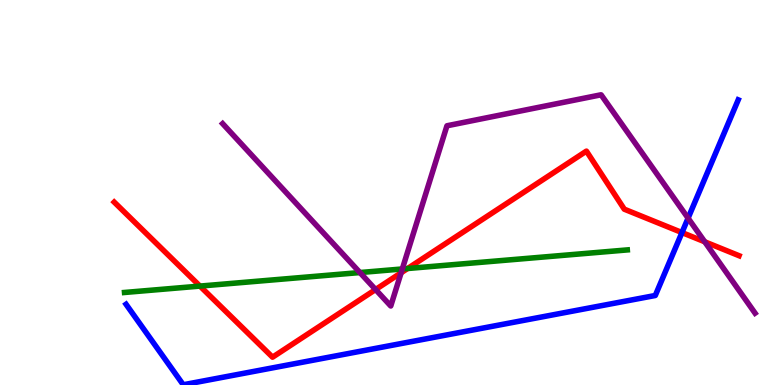[{'lines': ['blue', 'red'], 'intersections': [{'x': 8.8, 'y': 3.96}]}, {'lines': ['green', 'red'], 'intersections': [{'x': 2.58, 'y': 2.57}, {'x': 5.26, 'y': 3.03}]}, {'lines': ['purple', 'red'], 'intersections': [{'x': 4.85, 'y': 2.48}, {'x': 5.18, 'y': 2.92}, {'x': 9.09, 'y': 3.72}]}, {'lines': ['blue', 'green'], 'intersections': []}, {'lines': ['blue', 'purple'], 'intersections': [{'x': 8.88, 'y': 4.33}]}, {'lines': ['green', 'purple'], 'intersections': [{'x': 4.64, 'y': 2.92}, {'x': 5.19, 'y': 3.01}]}]